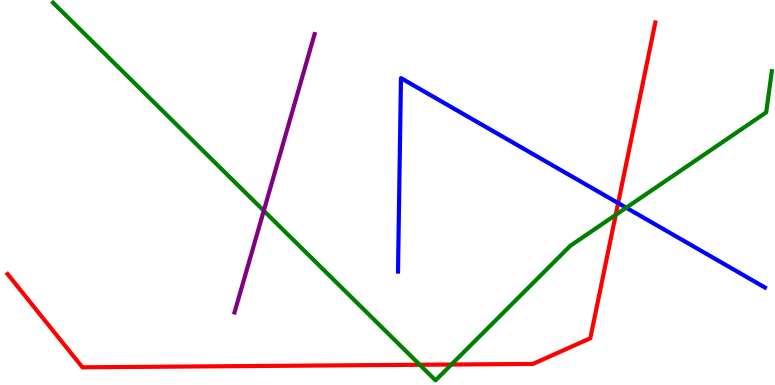[{'lines': ['blue', 'red'], 'intersections': [{'x': 7.98, 'y': 4.73}]}, {'lines': ['green', 'red'], 'intersections': [{'x': 5.42, 'y': 0.525}, {'x': 5.82, 'y': 0.532}, {'x': 7.94, 'y': 4.42}]}, {'lines': ['purple', 'red'], 'intersections': []}, {'lines': ['blue', 'green'], 'intersections': [{'x': 8.08, 'y': 4.6}]}, {'lines': ['blue', 'purple'], 'intersections': []}, {'lines': ['green', 'purple'], 'intersections': [{'x': 3.4, 'y': 4.53}]}]